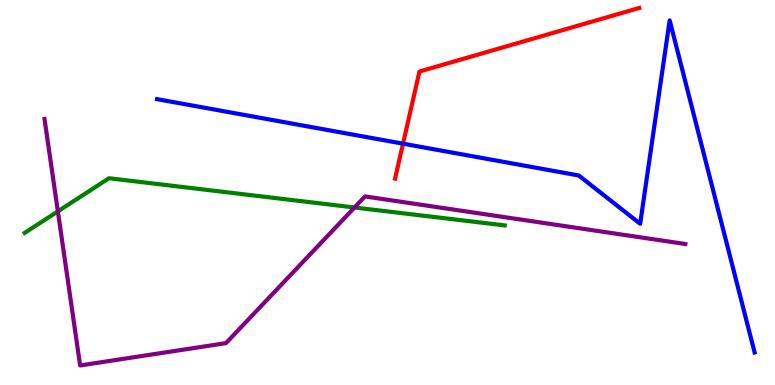[{'lines': ['blue', 'red'], 'intersections': [{'x': 5.2, 'y': 6.27}]}, {'lines': ['green', 'red'], 'intersections': []}, {'lines': ['purple', 'red'], 'intersections': []}, {'lines': ['blue', 'green'], 'intersections': []}, {'lines': ['blue', 'purple'], 'intersections': []}, {'lines': ['green', 'purple'], 'intersections': [{'x': 0.747, 'y': 4.51}, {'x': 4.57, 'y': 4.61}]}]